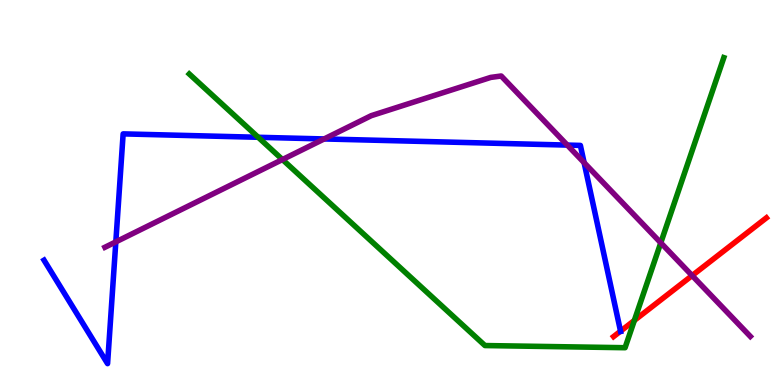[{'lines': ['blue', 'red'], 'intersections': [{'x': 8.01, 'y': 1.4}]}, {'lines': ['green', 'red'], 'intersections': [{'x': 8.19, 'y': 1.68}]}, {'lines': ['purple', 'red'], 'intersections': [{'x': 8.93, 'y': 2.84}]}, {'lines': ['blue', 'green'], 'intersections': [{'x': 3.33, 'y': 6.43}]}, {'lines': ['blue', 'purple'], 'intersections': [{'x': 1.49, 'y': 3.72}, {'x': 4.18, 'y': 6.39}, {'x': 7.32, 'y': 6.23}, {'x': 7.54, 'y': 5.77}]}, {'lines': ['green', 'purple'], 'intersections': [{'x': 3.64, 'y': 5.86}, {'x': 8.53, 'y': 3.69}]}]